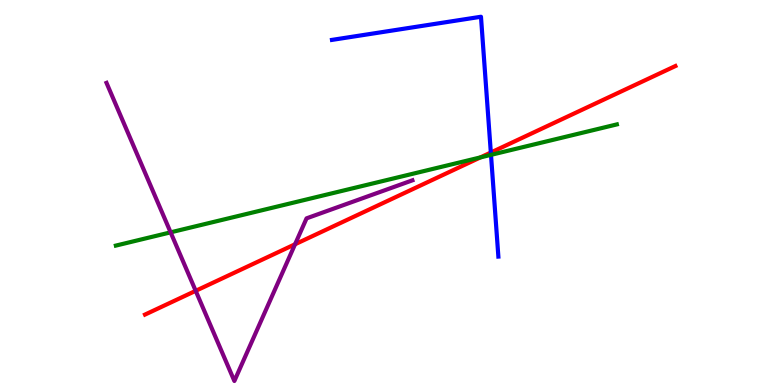[{'lines': ['blue', 'red'], 'intersections': [{'x': 6.33, 'y': 6.04}]}, {'lines': ['green', 'red'], 'intersections': [{'x': 6.2, 'y': 5.91}]}, {'lines': ['purple', 'red'], 'intersections': [{'x': 2.53, 'y': 2.45}, {'x': 3.81, 'y': 3.66}]}, {'lines': ['blue', 'green'], 'intersections': [{'x': 6.34, 'y': 5.98}]}, {'lines': ['blue', 'purple'], 'intersections': []}, {'lines': ['green', 'purple'], 'intersections': [{'x': 2.2, 'y': 3.96}]}]